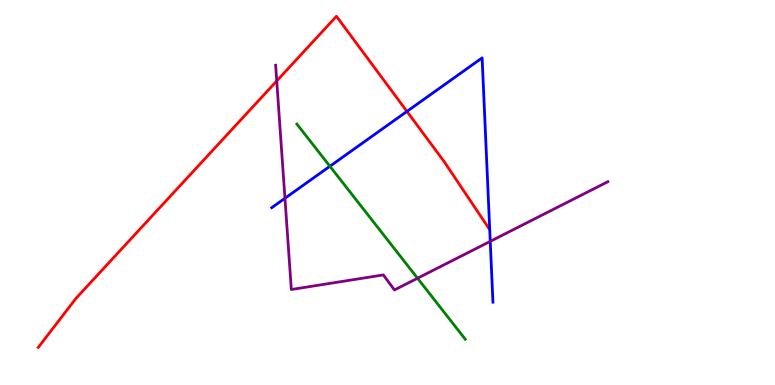[{'lines': ['blue', 'red'], 'intersections': [{'x': 5.25, 'y': 7.11}]}, {'lines': ['green', 'red'], 'intersections': []}, {'lines': ['purple', 'red'], 'intersections': [{'x': 3.57, 'y': 7.9}]}, {'lines': ['blue', 'green'], 'intersections': [{'x': 4.26, 'y': 5.68}]}, {'lines': ['blue', 'purple'], 'intersections': [{'x': 3.68, 'y': 4.85}, {'x': 6.33, 'y': 3.73}]}, {'lines': ['green', 'purple'], 'intersections': [{'x': 5.39, 'y': 2.77}]}]